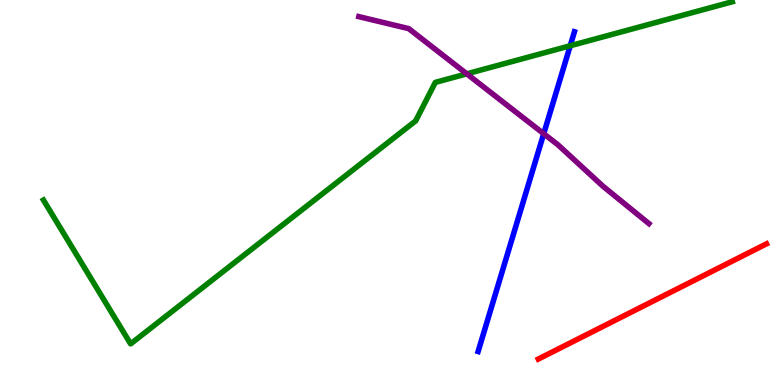[{'lines': ['blue', 'red'], 'intersections': []}, {'lines': ['green', 'red'], 'intersections': []}, {'lines': ['purple', 'red'], 'intersections': []}, {'lines': ['blue', 'green'], 'intersections': [{'x': 7.36, 'y': 8.81}]}, {'lines': ['blue', 'purple'], 'intersections': [{'x': 7.02, 'y': 6.53}]}, {'lines': ['green', 'purple'], 'intersections': [{'x': 6.02, 'y': 8.08}]}]